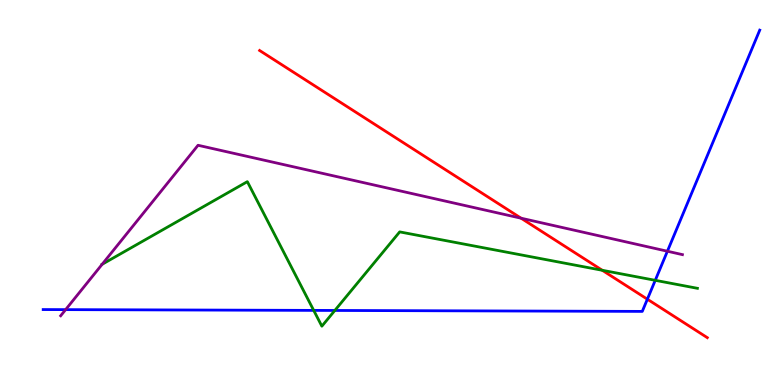[{'lines': ['blue', 'red'], 'intersections': [{'x': 8.35, 'y': 2.23}]}, {'lines': ['green', 'red'], 'intersections': [{'x': 7.77, 'y': 2.98}]}, {'lines': ['purple', 'red'], 'intersections': [{'x': 6.72, 'y': 4.33}]}, {'lines': ['blue', 'green'], 'intersections': [{'x': 4.05, 'y': 1.94}, {'x': 4.32, 'y': 1.94}, {'x': 8.45, 'y': 2.72}]}, {'lines': ['blue', 'purple'], 'intersections': [{'x': 0.847, 'y': 1.96}, {'x': 8.61, 'y': 3.47}]}, {'lines': ['green', 'purple'], 'intersections': [{'x': 1.32, 'y': 3.14}]}]